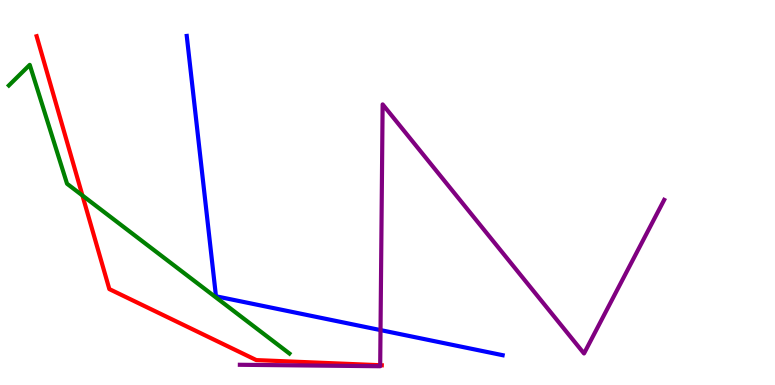[{'lines': ['blue', 'red'], 'intersections': []}, {'lines': ['green', 'red'], 'intersections': [{'x': 1.06, 'y': 4.92}]}, {'lines': ['purple', 'red'], 'intersections': [{'x': 4.91, 'y': 0.514}]}, {'lines': ['blue', 'green'], 'intersections': []}, {'lines': ['blue', 'purple'], 'intersections': [{'x': 4.91, 'y': 1.43}]}, {'lines': ['green', 'purple'], 'intersections': []}]